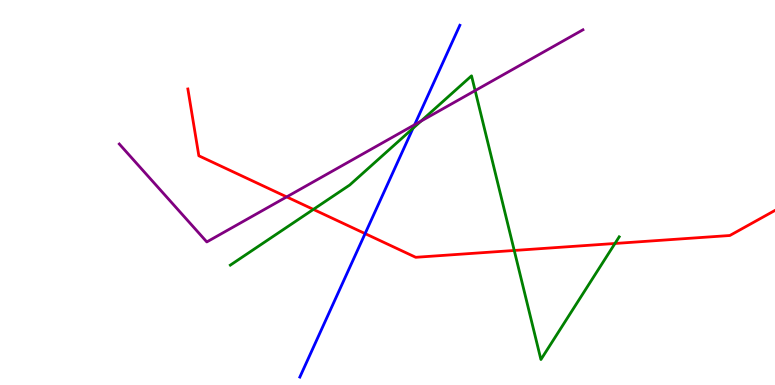[{'lines': ['blue', 'red'], 'intersections': [{'x': 4.71, 'y': 3.93}]}, {'lines': ['green', 'red'], 'intersections': [{'x': 4.04, 'y': 4.56}, {'x': 6.64, 'y': 3.49}, {'x': 7.93, 'y': 3.68}]}, {'lines': ['purple', 'red'], 'intersections': [{'x': 3.7, 'y': 4.89}]}, {'lines': ['blue', 'green'], 'intersections': [{'x': 5.33, 'y': 6.67}]}, {'lines': ['blue', 'purple'], 'intersections': [{'x': 5.35, 'y': 6.76}]}, {'lines': ['green', 'purple'], 'intersections': [{'x': 5.43, 'y': 6.85}, {'x': 6.13, 'y': 7.65}]}]